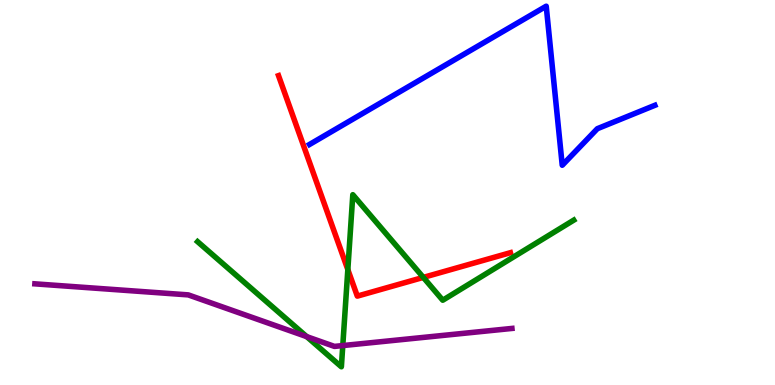[{'lines': ['blue', 'red'], 'intersections': []}, {'lines': ['green', 'red'], 'intersections': [{'x': 4.49, 'y': 3.0}, {'x': 5.46, 'y': 2.79}]}, {'lines': ['purple', 'red'], 'intersections': []}, {'lines': ['blue', 'green'], 'intersections': []}, {'lines': ['blue', 'purple'], 'intersections': []}, {'lines': ['green', 'purple'], 'intersections': [{'x': 3.96, 'y': 1.26}, {'x': 4.42, 'y': 1.02}]}]